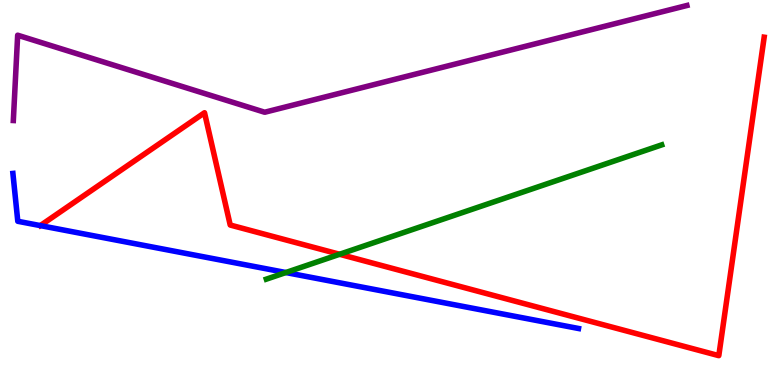[{'lines': ['blue', 'red'], 'intersections': []}, {'lines': ['green', 'red'], 'intersections': [{'x': 4.38, 'y': 3.4}]}, {'lines': ['purple', 'red'], 'intersections': []}, {'lines': ['blue', 'green'], 'intersections': [{'x': 3.69, 'y': 2.92}]}, {'lines': ['blue', 'purple'], 'intersections': []}, {'lines': ['green', 'purple'], 'intersections': []}]